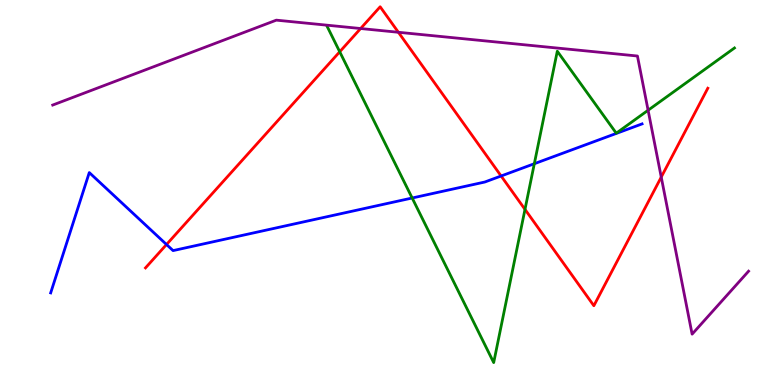[{'lines': ['blue', 'red'], 'intersections': [{'x': 2.15, 'y': 3.65}, {'x': 6.47, 'y': 5.43}]}, {'lines': ['green', 'red'], 'intersections': [{'x': 4.38, 'y': 8.66}, {'x': 6.77, 'y': 4.56}]}, {'lines': ['purple', 'red'], 'intersections': [{'x': 4.65, 'y': 9.26}, {'x': 5.14, 'y': 9.16}, {'x': 8.53, 'y': 5.4}]}, {'lines': ['blue', 'green'], 'intersections': [{'x': 5.32, 'y': 4.86}, {'x': 6.89, 'y': 5.75}]}, {'lines': ['blue', 'purple'], 'intersections': []}, {'lines': ['green', 'purple'], 'intersections': [{'x': 8.36, 'y': 7.14}]}]